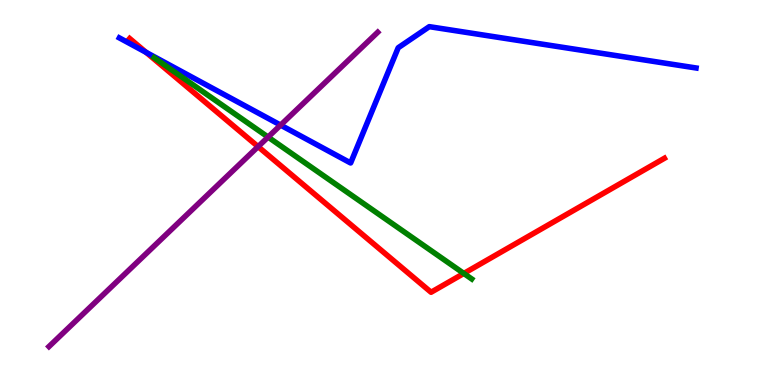[{'lines': ['blue', 'red'], 'intersections': [{'x': 1.89, 'y': 8.64}]}, {'lines': ['green', 'red'], 'intersections': [{'x': 5.98, 'y': 2.9}]}, {'lines': ['purple', 'red'], 'intersections': [{'x': 3.33, 'y': 6.19}]}, {'lines': ['blue', 'green'], 'intersections': []}, {'lines': ['blue', 'purple'], 'intersections': [{'x': 3.62, 'y': 6.75}]}, {'lines': ['green', 'purple'], 'intersections': [{'x': 3.46, 'y': 6.44}]}]